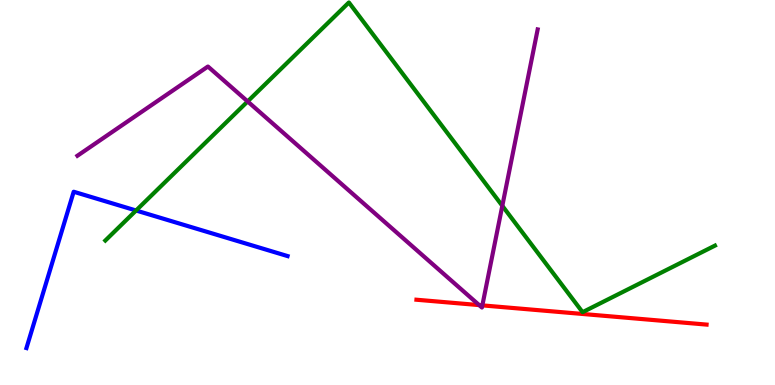[{'lines': ['blue', 'red'], 'intersections': []}, {'lines': ['green', 'red'], 'intersections': []}, {'lines': ['purple', 'red'], 'intersections': [{'x': 6.18, 'y': 2.08}, {'x': 6.22, 'y': 2.07}]}, {'lines': ['blue', 'green'], 'intersections': [{'x': 1.76, 'y': 4.53}]}, {'lines': ['blue', 'purple'], 'intersections': []}, {'lines': ['green', 'purple'], 'intersections': [{'x': 3.2, 'y': 7.37}, {'x': 6.48, 'y': 4.65}]}]